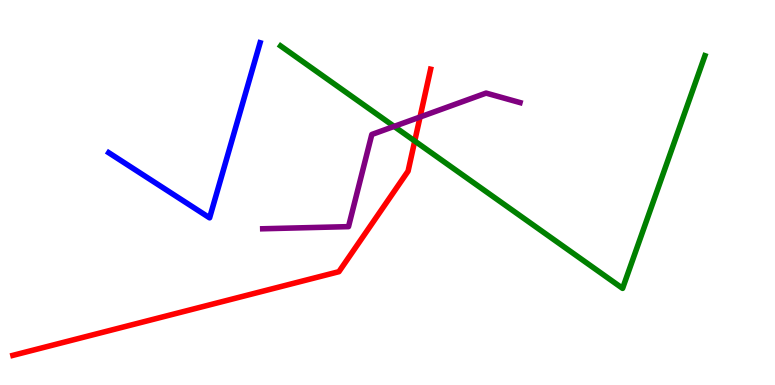[{'lines': ['blue', 'red'], 'intersections': []}, {'lines': ['green', 'red'], 'intersections': [{'x': 5.35, 'y': 6.34}]}, {'lines': ['purple', 'red'], 'intersections': [{'x': 5.42, 'y': 6.96}]}, {'lines': ['blue', 'green'], 'intersections': []}, {'lines': ['blue', 'purple'], 'intersections': []}, {'lines': ['green', 'purple'], 'intersections': [{'x': 5.09, 'y': 6.72}]}]